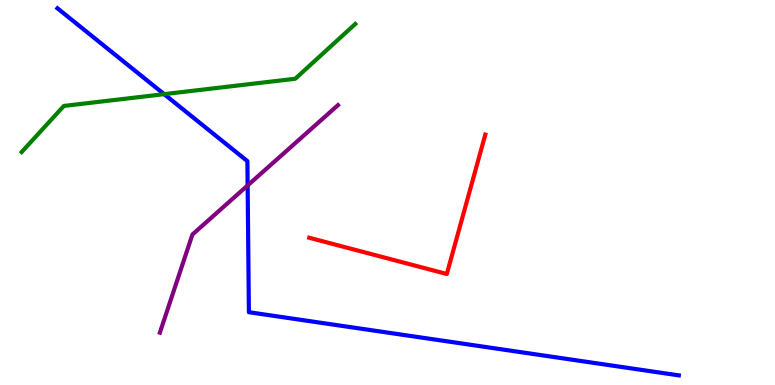[{'lines': ['blue', 'red'], 'intersections': []}, {'lines': ['green', 'red'], 'intersections': []}, {'lines': ['purple', 'red'], 'intersections': []}, {'lines': ['blue', 'green'], 'intersections': [{'x': 2.12, 'y': 7.55}]}, {'lines': ['blue', 'purple'], 'intersections': [{'x': 3.2, 'y': 5.18}]}, {'lines': ['green', 'purple'], 'intersections': []}]